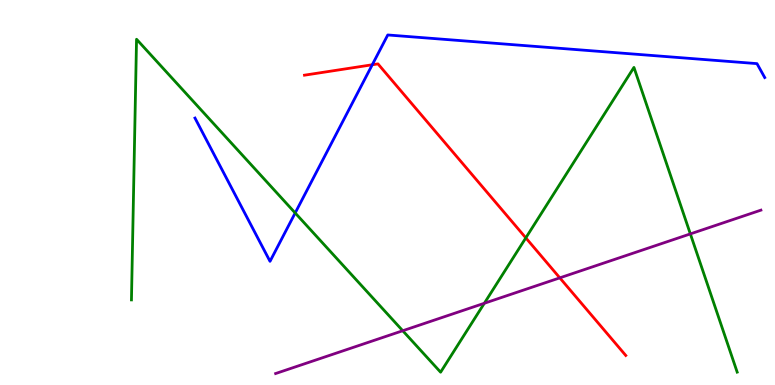[{'lines': ['blue', 'red'], 'intersections': [{'x': 4.8, 'y': 8.32}]}, {'lines': ['green', 'red'], 'intersections': [{'x': 6.78, 'y': 3.82}]}, {'lines': ['purple', 'red'], 'intersections': [{'x': 7.22, 'y': 2.78}]}, {'lines': ['blue', 'green'], 'intersections': [{'x': 3.81, 'y': 4.47}]}, {'lines': ['blue', 'purple'], 'intersections': []}, {'lines': ['green', 'purple'], 'intersections': [{'x': 5.2, 'y': 1.41}, {'x': 6.25, 'y': 2.12}, {'x': 8.91, 'y': 3.92}]}]